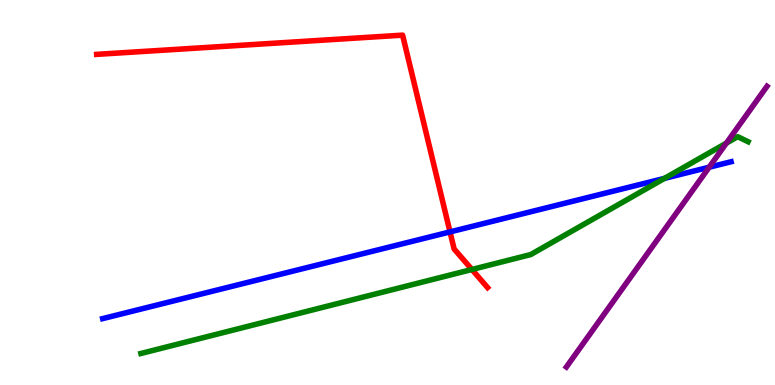[{'lines': ['blue', 'red'], 'intersections': [{'x': 5.81, 'y': 3.98}]}, {'lines': ['green', 'red'], 'intersections': [{'x': 6.09, 'y': 3.0}]}, {'lines': ['purple', 'red'], 'intersections': []}, {'lines': ['blue', 'green'], 'intersections': [{'x': 8.57, 'y': 5.37}]}, {'lines': ['blue', 'purple'], 'intersections': [{'x': 9.15, 'y': 5.66}]}, {'lines': ['green', 'purple'], 'intersections': [{'x': 9.37, 'y': 6.28}]}]